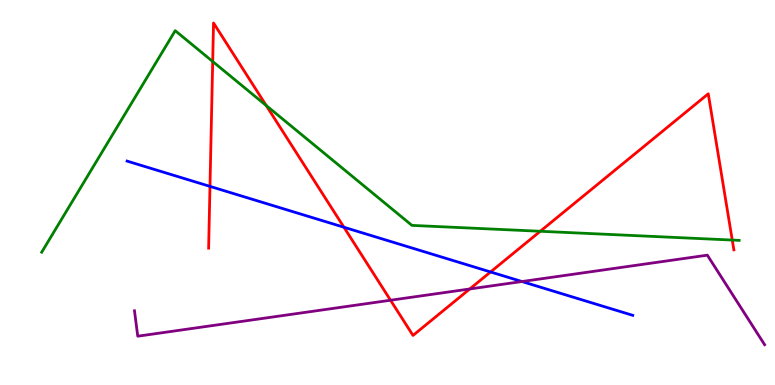[{'lines': ['blue', 'red'], 'intersections': [{'x': 2.71, 'y': 5.16}, {'x': 4.44, 'y': 4.1}, {'x': 6.33, 'y': 2.94}]}, {'lines': ['green', 'red'], 'intersections': [{'x': 2.74, 'y': 8.4}, {'x': 3.44, 'y': 7.26}, {'x': 6.97, 'y': 3.99}, {'x': 9.45, 'y': 3.76}]}, {'lines': ['purple', 'red'], 'intersections': [{'x': 5.04, 'y': 2.2}, {'x': 6.06, 'y': 2.49}]}, {'lines': ['blue', 'green'], 'intersections': []}, {'lines': ['blue', 'purple'], 'intersections': [{'x': 6.73, 'y': 2.69}]}, {'lines': ['green', 'purple'], 'intersections': []}]